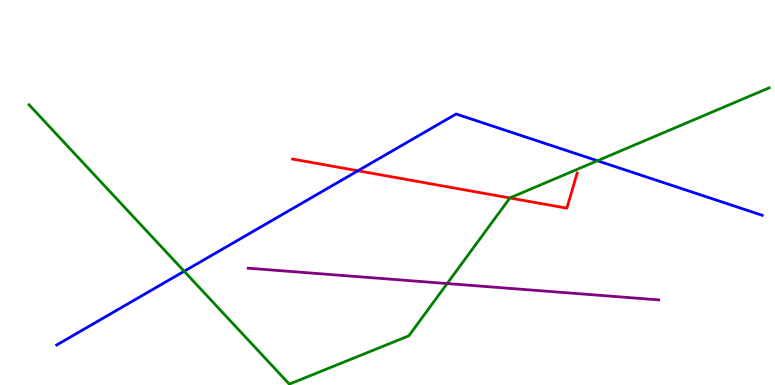[{'lines': ['blue', 'red'], 'intersections': [{'x': 4.62, 'y': 5.56}]}, {'lines': ['green', 'red'], 'intersections': [{'x': 6.58, 'y': 4.86}]}, {'lines': ['purple', 'red'], 'intersections': []}, {'lines': ['blue', 'green'], 'intersections': [{'x': 2.38, 'y': 2.95}, {'x': 7.71, 'y': 5.82}]}, {'lines': ['blue', 'purple'], 'intersections': []}, {'lines': ['green', 'purple'], 'intersections': [{'x': 5.77, 'y': 2.64}]}]